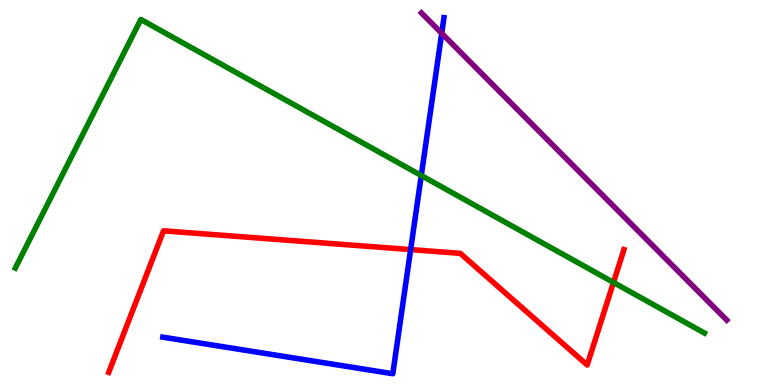[{'lines': ['blue', 'red'], 'intersections': [{'x': 5.3, 'y': 3.52}]}, {'lines': ['green', 'red'], 'intersections': [{'x': 7.92, 'y': 2.66}]}, {'lines': ['purple', 'red'], 'intersections': []}, {'lines': ['blue', 'green'], 'intersections': [{'x': 5.44, 'y': 5.44}]}, {'lines': ['blue', 'purple'], 'intersections': [{'x': 5.7, 'y': 9.13}]}, {'lines': ['green', 'purple'], 'intersections': []}]